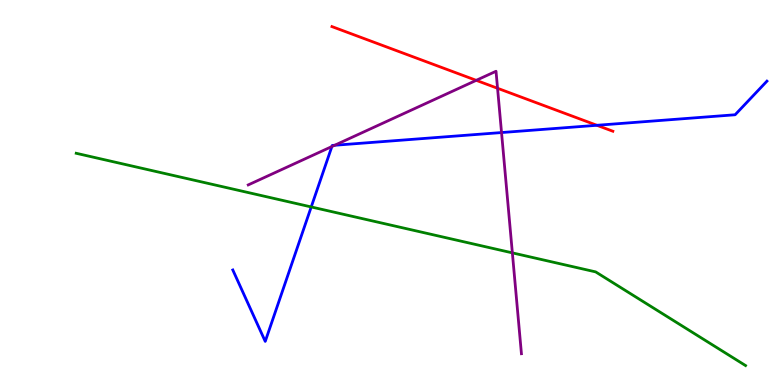[{'lines': ['blue', 'red'], 'intersections': [{'x': 7.7, 'y': 6.75}]}, {'lines': ['green', 'red'], 'intersections': []}, {'lines': ['purple', 'red'], 'intersections': [{'x': 6.14, 'y': 7.91}, {'x': 6.42, 'y': 7.71}]}, {'lines': ['blue', 'green'], 'intersections': [{'x': 4.02, 'y': 4.62}]}, {'lines': ['blue', 'purple'], 'intersections': [{'x': 4.28, 'y': 6.19}, {'x': 4.32, 'y': 6.23}, {'x': 6.47, 'y': 6.56}]}, {'lines': ['green', 'purple'], 'intersections': [{'x': 6.61, 'y': 3.43}]}]